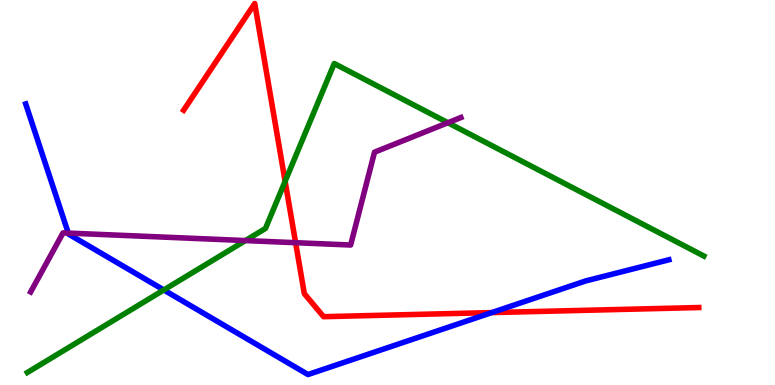[{'lines': ['blue', 'red'], 'intersections': [{'x': 6.35, 'y': 1.88}]}, {'lines': ['green', 'red'], 'intersections': [{'x': 3.68, 'y': 5.29}]}, {'lines': ['purple', 'red'], 'intersections': [{'x': 3.81, 'y': 3.7}]}, {'lines': ['blue', 'green'], 'intersections': [{'x': 2.11, 'y': 2.47}]}, {'lines': ['blue', 'purple'], 'intersections': [{'x': 0.881, 'y': 3.95}]}, {'lines': ['green', 'purple'], 'intersections': [{'x': 3.17, 'y': 3.75}, {'x': 5.78, 'y': 6.81}]}]